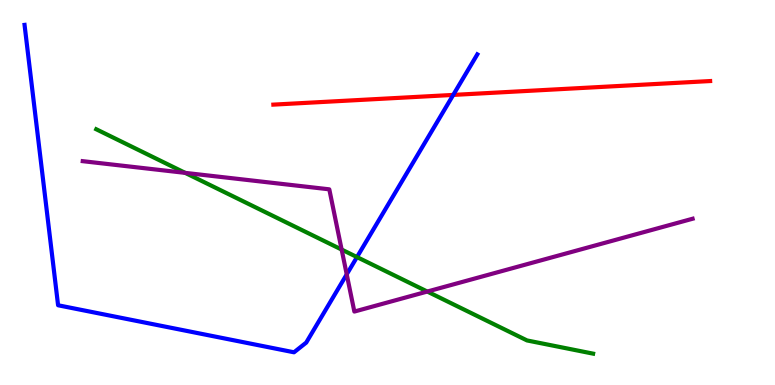[{'lines': ['blue', 'red'], 'intersections': [{'x': 5.85, 'y': 7.53}]}, {'lines': ['green', 'red'], 'intersections': []}, {'lines': ['purple', 'red'], 'intersections': []}, {'lines': ['blue', 'green'], 'intersections': [{'x': 4.61, 'y': 3.32}]}, {'lines': ['blue', 'purple'], 'intersections': [{'x': 4.47, 'y': 2.87}]}, {'lines': ['green', 'purple'], 'intersections': [{'x': 2.39, 'y': 5.51}, {'x': 4.41, 'y': 3.52}, {'x': 5.51, 'y': 2.43}]}]